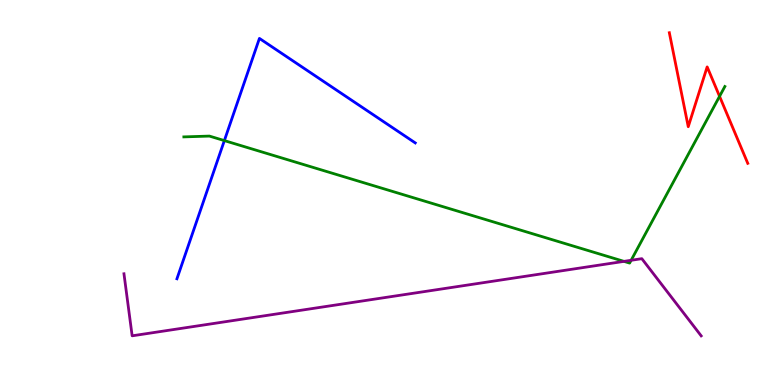[{'lines': ['blue', 'red'], 'intersections': []}, {'lines': ['green', 'red'], 'intersections': [{'x': 9.28, 'y': 7.5}]}, {'lines': ['purple', 'red'], 'intersections': []}, {'lines': ['blue', 'green'], 'intersections': [{'x': 2.89, 'y': 6.35}]}, {'lines': ['blue', 'purple'], 'intersections': []}, {'lines': ['green', 'purple'], 'intersections': [{'x': 8.05, 'y': 3.21}, {'x': 8.14, 'y': 3.24}]}]